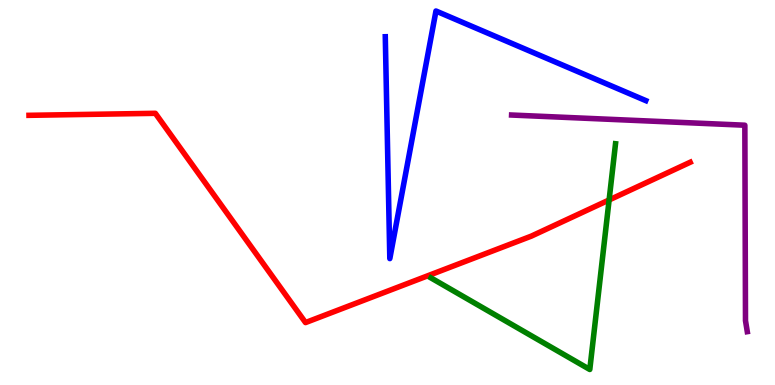[{'lines': ['blue', 'red'], 'intersections': []}, {'lines': ['green', 'red'], 'intersections': [{'x': 7.86, 'y': 4.81}]}, {'lines': ['purple', 'red'], 'intersections': []}, {'lines': ['blue', 'green'], 'intersections': []}, {'lines': ['blue', 'purple'], 'intersections': []}, {'lines': ['green', 'purple'], 'intersections': []}]